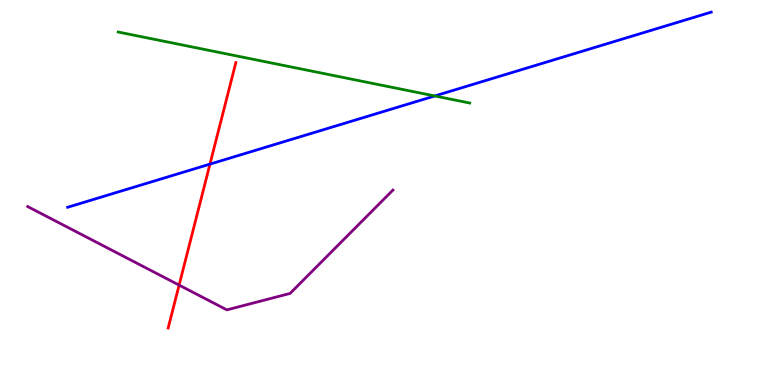[{'lines': ['blue', 'red'], 'intersections': [{'x': 2.71, 'y': 5.74}]}, {'lines': ['green', 'red'], 'intersections': []}, {'lines': ['purple', 'red'], 'intersections': [{'x': 2.31, 'y': 2.59}]}, {'lines': ['blue', 'green'], 'intersections': [{'x': 5.61, 'y': 7.51}]}, {'lines': ['blue', 'purple'], 'intersections': []}, {'lines': ['green', 'purple'], 'intersections': []}]